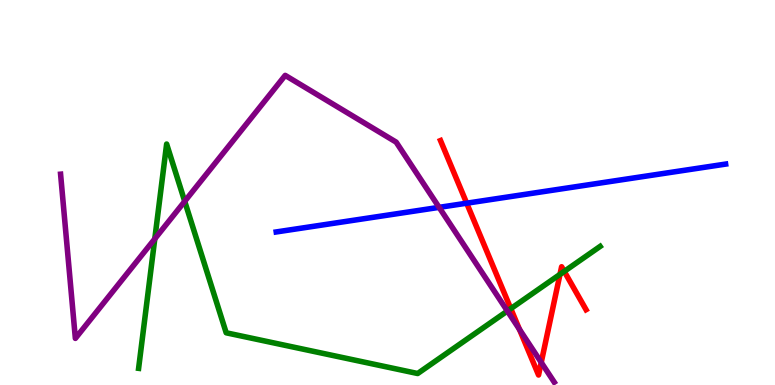[{'lines': ['blue', 'red'], 'intersections': [{'x': 6.02, 'y': 4.72}]}, {'lines': ['green', 'red'], 'intersections': [{'x': 6.59, 'y': 1.98}, {'x': 7.23, 'y': 2.87}, {'x': 7.28, 'y': 2.95}]}, {'lines': ['purple', 'red'], 'intersections': [{'x': 6.7, 'y': 1.45}, {'x': 6.98, 'y': 0.586}]}, {'lines': ['blue', 'green'], 'intersections': []}, {'lines': ['blue', 'purple'], 'intersections': [{'x': 5.67, 'y': 4.61}]}, {'lines': ['green', 'purple'], 'intersections': [{'x': 2.0, 'y': 3.8}, {'x': 2.38, 'y': 4.77}, {'x': 6.55, 'y': 1.92}]}]